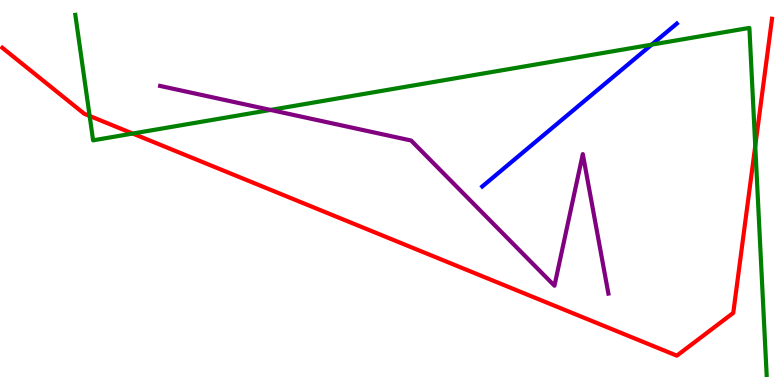[{'lines': ['blue', 'red'], 'intersections': []}, {'lines': ['green', 'red'], 'intersections': [{'x': 1.16, 'y': 6.99}, {'x': 1.71, 'y': 6.53}, {'x': 9.75, 'y': 6.21}]}, {'lines': ['purple', 'red'], 'intersections': []}, {'lines': ['blue', 'green'], 'intersections': [{'x': 8.41, 'y': 8.84}]}, {'lines': ['blue', 'purple'], 'intersections': []}, {'lines': ['green', 'purple'], 'intersections': [{'x': 3.49, 'y': 7.14}]}]